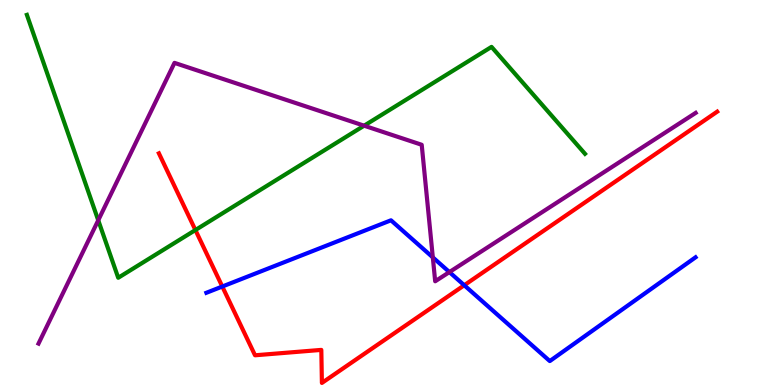[{'lines': ['blue', 'red'], 'intersections': [{'x': 2.87, 'y': 2.56}, {'x': 5.99, 'y': 2.59}]}, {'lines': ['green', 'red'], 'intersections': [{'x': 2.52, 'y': 4.02}]}, {'lines': ['purple', 'red'], 'intersections': []}, {'lines': ['blue', 'green'], 'intersections': []}, {'lines': ['blue', 'purple'], 'intersections': [{'x': 5.58, 'y': 3.31}, {'x': 5.8, 'y': 2.93}]}, {'lines': ['green', 'purple'], 'intersections': [{'x': 1.27, 'y': 4.28}, {'x': 4.7, 'y': 6.74}]}]